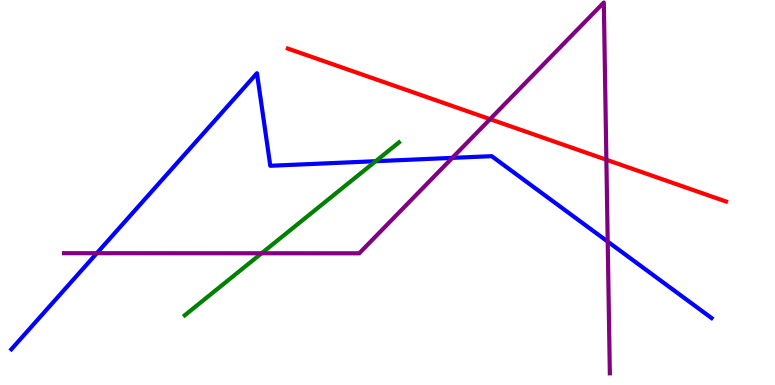[{'lines': ['blue', 'red'], 'intersections': []}, {'lines': ['green', 'red'], 'intersections': []}, {'lines': ['purple', 'red'], 'intersections': [{'x': 6.32, 'y': 6.91}, {'x': 7.82, 'y': 5.85}]}, {'lines': ['blue', 'green'], 'intersections': [{'x': 4.85, 'y': 5.81}]}, {'lines': ['blue', 'purple'], 'intersections': [{'x': 1.25, 'y': 3.42}, {'x': 5.84, 'y': 5.9}, {'x': 7.84, 'y': 3.73}]}, {'lines': ['green', 'purple'], 'intersections': [{'x': 3.38, 'y': 3.42}]}]